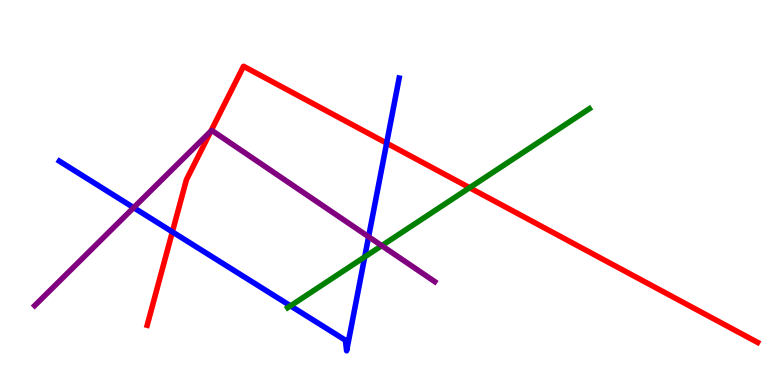[{'lines': ['blue', 'red'], 'intersections': [{'x': 2.22, 'y': 3.98}, {'x': 4.99, 'y': 6.28}]}, {'lines': ['green', 'red'], 'intersections': [{'x': 6.06, 'y': 5.12}]}, {'lines': ['purple', 'red'], 'intersections': [{'x': 2.72, 'y': 6.59}]}, {'lines': ['blue', 'green'], 'intersections': [{'x': 3.75, 'y': 2.06}, {'x': 4.71, 'y': 3.33}]}, {'lines': ['blue', 'purple'], 'intersections': [{'x': 1.72, 'y': 4.61}, {'x': 4.76, 'y': 3.85}]}, {'lines': ['green', 'purple'], 'intersections': [{'x': 4.93, 'y': 3.62}]}]